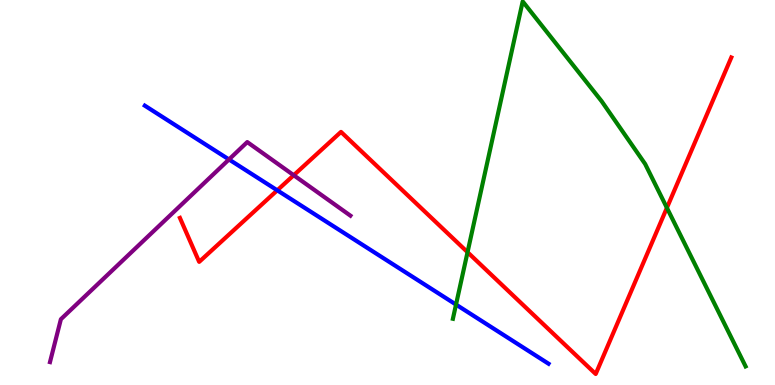[{'lines': ['blue', 'red'], 'intersections': [{'x': 3.58, 'y': 5.06}]}, {'lines': ['green', 'red'], 'intersections': [{'x': 6.03, 'y': 3.45}, {'x': 8.61, 'y': 4.6}]}, {'lines': ['purple', 'red'], 'intersections': [{'x': 3.79, 'y': 5.45}]}, {'lines': ['blue', 'green'], 'intersections': [{'x': 5.88, 'y': 2.09}]}, {'lines': ['blue', 'purple'], 'intersections': [{'x': 2.95, 'y': 5.86}]}, {'lines': ['green', 'purple'], 'intersections': []}]